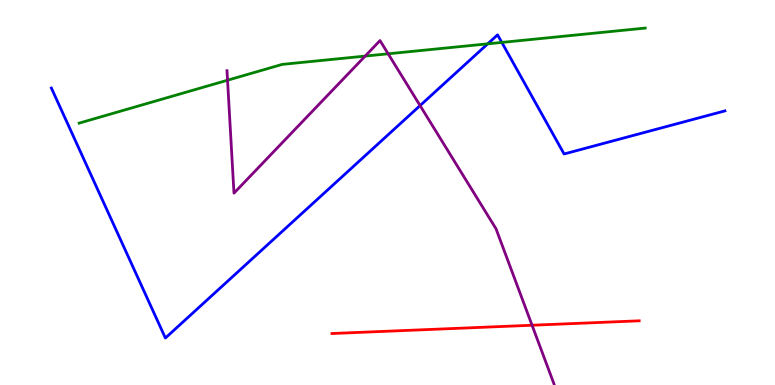[{'lines': ['blue', 'red'], 'intersections': []}, {'lines': ['green', 'red'], 'intersections': []}, {'lines': ['purple', 'red'], 'intersections': [{'x': 6.87, 'y': 1.55}]}, {'lines': ['blue', 'green'], 'intersections': [{'x': 6.29, 'y': 8.86}, {'x': 6.48, 'y': 8.9}]}, {'lines': ['blue', 'purple'], 'intersections': [{'x': 5.42, 'y': 7.26}]}, {'lines': ['green', 'purple'], 'intersections': [{'x': 2.94, 'y': 7.92}, {'x': 4.71, 'y': 8.54}, {'x': 5.01, 'y': 8.6}]}]